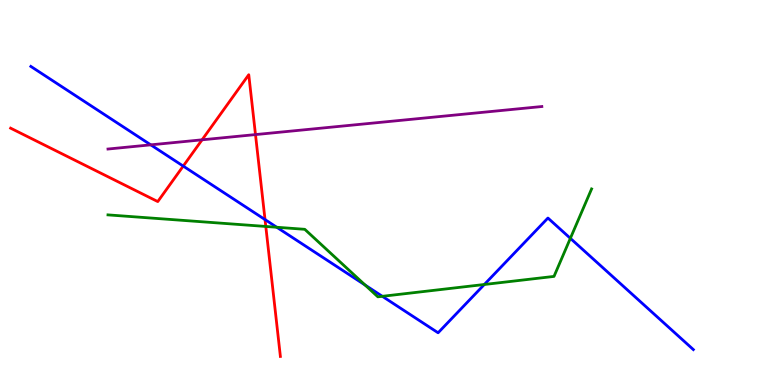[{'lines': ['blue', 'red'], 'intersections': [{'x': 2.36, 'y': 5.69}, {'x': 3.42, 'y': 4.3}]}, {'lines': ['green', 'red'], 'intersections': [{'x': 3.43, 'y': 4.12}]}, {'lines': ['purple', 'red'], 'intersections': [{'x': 2.61, 'y': 6.37}, {'x': 3.3, 'y': 6.5}]}, {'lines': ['blue', 'green'], 'intersections': [{'x': 3.57, 'y': 4.1}, {'x': 4.71, 'y': 2.6}, {'x': 4.93, 'y': 2.3}, {'x': 6.25, 'y': 2.61}, {'x': 7.36, 'y': 3.81}]}, {'lines': ['blue', 'purple'], 'intersections': [{'x': 1.95, 'y': 6.24}]}, {'lines': ['green', 'purple'], 'intersections': []}]